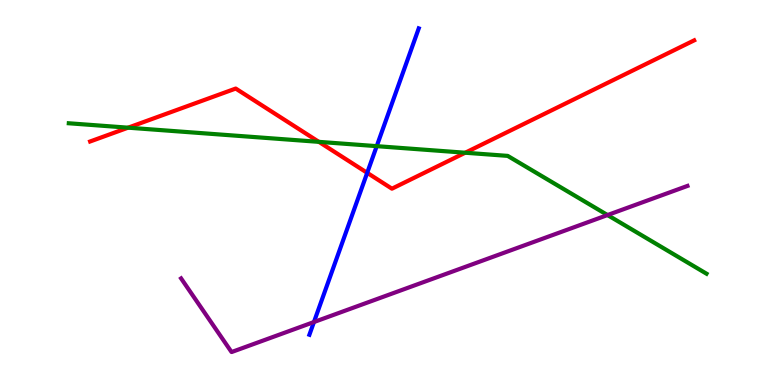[{'lines': ['blue', 'red'], 'intersections': [{'x': 4.74, 'y': 5.51}]}, {'lines': ['green', 'red'], 'intersections': [{'x': 1.65, 'y': 6.68}, {'x': 4.11, 'y': 6.32}, {'x': 6.0, 'y': 6.03}]}, {'lines': ['purple', 'red'], 'intersections': []}, {'lines': ['blue', 'green'], 'intersections': [{'x': 4.86, 'y': 6.2}]}, {'lines': ['blue', 'purple'], 'intersections': [{'x': 4.05, 'y': 1.64}]}, {'lines': ['green', 'purple'], 'intersections': [{'x': 7.84, 'y': 4.41}]}]